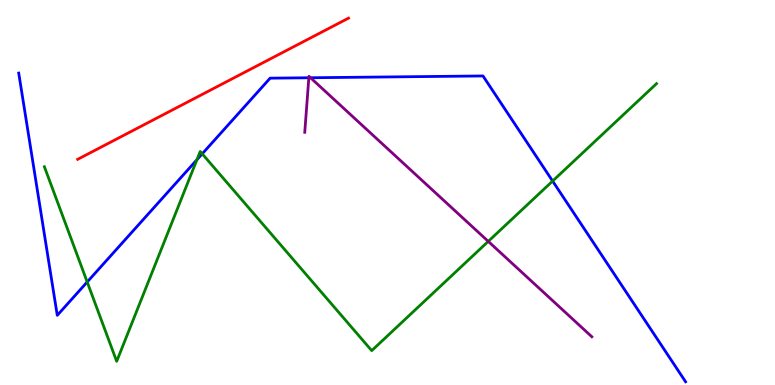[{'lines': ['blue', 'red'], 'intersections': []}, {'lines': ['green', 'red'], 'intersections': []}, {'lines': ['purple', 'red'], 'intersections': []}, {'lines': ['blue', 'green'], 'intersections': [{'x': 1.13, 'y': 2.68}, {'x': 2.54, 'y': 5.85}, {'x': 2.61, 'y': 6.0}, {'x': 7.13, 'y': 5.3}]}, {'lines': ['blue', 'purple'], 'intersections': [{'x': 3.98, 'y': 7.98}, {'x': 4.01, 'y': 7.98}]}, {'lines': ['green', 'purple'], 'intersections': [{'x': 6.3, 'y': 3.73}]}]